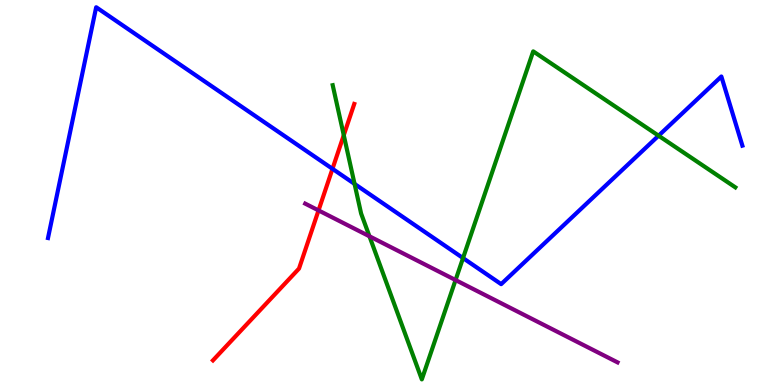[{'lines': ['blue', 'red'], 'intersections': [{'x': 4.29, 'y': 5.62}]}, {'lines': ['green', 'red'], 'intersections': [{'x': 4.44, 'y': 6.49}]}, {'lines': ['purple', 'red'], 'intersections': [{'x': 4.11, 'y': 4.53}]}, {'lines': ['blue', 'green'], 'intersections': [{'x': 4.57, 'y': 5.22}, {'x': 5.97, 'y': 3.3}, {'x': 8.5, 'y': 6.48}]}, {'lines': ['blue', 'purple'], 'intersections': []}, {'lines': ['green', 'purple'], 'intersections': [{'x': 4.77, 'y': 3.86}, {'x': 5.88, 'y': 2.73}]}]